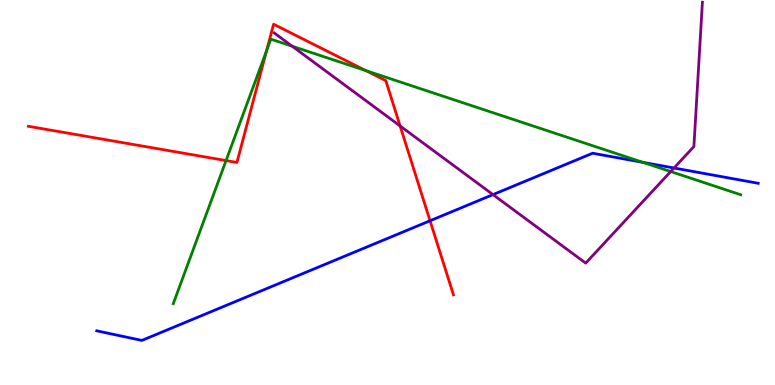[{'lines': ['blue', 'red'], 'intersections': [{'x': 5.55, 'y': 4.27}]}, {'lines': ['green', 'red'], 'intersections': [{'x': 2.92, 'y': 5.83}, {'x': 3.44, 'y': 8.68}, {'x': 4.72, 'y': 8.17}]}, {'lines': ['purple', 'red'], 'intersections': [{'x': 5.16, 'y': 6.73}]}, {'lines': ['blue', 'green'], 'intersections': [{'x': 8.3, 'y': 5.78}]}, {'lines': ['blue', 'purple'], 'intersections': [{'x': 6.36, 'y': 4.95}, {'x': 8.7, 'y': 5.64}]}, {'lines': ['green', 'purple'], 'intersections': [{'x': 3.77, 'y': 8.8}, {'x': 8.65, 'y': 5.54}]}]